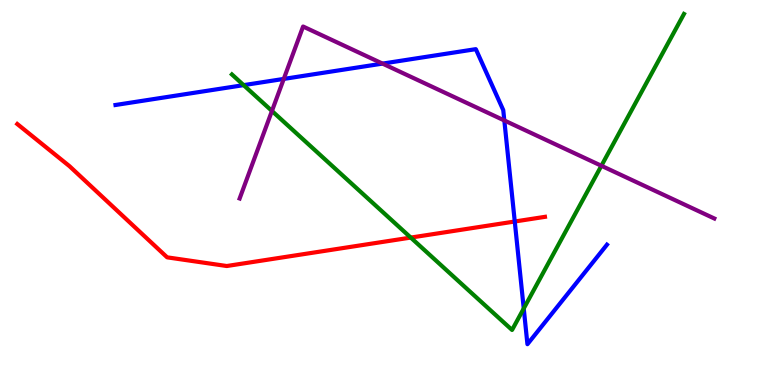[{'lines': ['blue', 'red'], 'intersections': [{'x': 6.64, 'y': 4.25}]}, {'lines': ['green', 'red'], 'intersections': [{'x': 5.3, 'y': 3.83}]}, {'lines': ['purple', 'red'], 'intersections': []}, {'lines': ['blue', 'green'], 'intersections': [{'x': 3.14, 'y': 7.79}, {'x': 6.76, 'y': 1.99}]}, {'lines': ['blue', 'purple'], 'intersections': [{'x': 3.66, 'y': 7.95}, {'x': 4.94, 'y': 8.35}, {'x': 6.51, 'y': 6.87}]}, {'lines': ['green', 'purple'], 'intersections': [{'x': 3.51, 'y': 7.12}, {'x': 7.76, 'y': 5.69}]}]